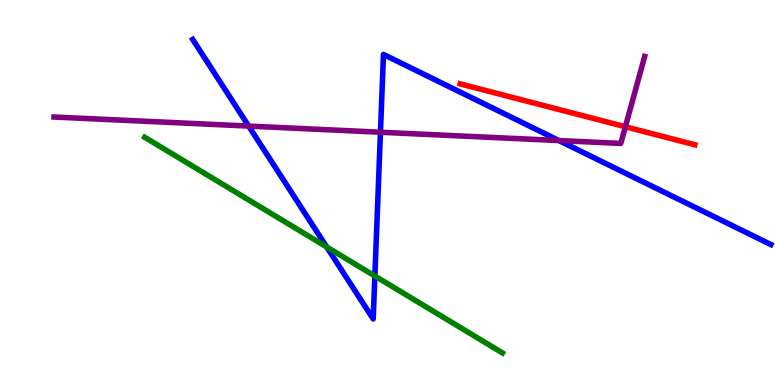[{'lines': ['blue', 'red'], 'intersections': []}, {'lines': ['green', 'red'], 'intersections': []}, {'lines': ['purple', 'red'], 'intersections': [{'x': 8.07, 'y': 6.71}]}, {'lines': ['blue', 'green'], 'intersections': [{'x': 4.22, 'y': 3.58}, {'x': 4.84, 'y': 2.83}]}, {'lines': ['blue', 'purple'], 'intersections': [{'x': 3.21, 'y': 6.72}, {'x': 4.91, 'y': 6.57}, {'x': 7.21, 'y': 6.35}]}, {'lines': ['green', 'purple'], 'intersections': []}]